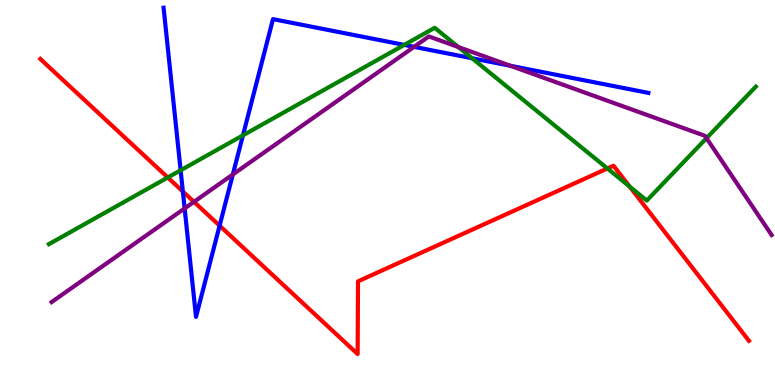[{'lines': ['blue', 'red'], 'intersections': [{'x': 2.36, 'y': 5.03}, {'x': 2.83, 'y': 4.14}]}, {'lines': ['green', 'red'], 'intersections': [{'x': 2.16, 'y': 5.39}, {'x': 7.84, 'y': 5.62}, {'x': 8.12, 'y': 5.16}]}, {'lines': ['purple', 'red'], 'intersections': [{'x': 2.5, 'y': 4.76}]}, {'lines': ['blue', 'green'], 'intersections': [{'x': 2.33, 'y': 5.58}, {'x': 3.13, 'y': 6.48}, {'x': 5.22, 'y': 8.83}, {'x': 6.09, 'y': 8.49}]}, {'lines': ['blue', 'purple'], 'intersections': [{'x': 2.38, 'y': 4.59}, {'x': 3.0, 'y': 5.47}, {'x': 5.34, 'y': 8.78}, {'x': 6.59, 'y': 8.29}]}, {'lines': ['green', 'purple'], 'intersections': [{'x': 5.91, 'y': 8.78}, {'x': 9.12, 'y': 6.41}]}]